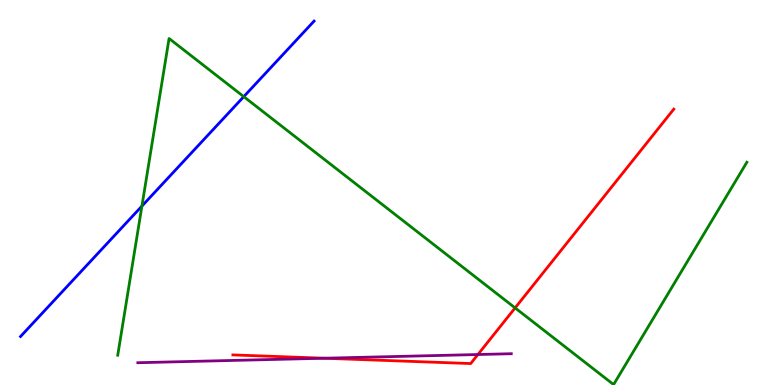[{'lines': ['blue', 'red'], 'intersections': []}, {'lines': ['green', 'red'], 'intersections': [{'x': 6.65, 'y': 2.0}]}, {'lines': ['purple', 'red'], 'intersections': [{'x': 4.18, 'y': 0.695}, {'x': 6.17, 'y': 0.792}]}, {'lines': ['blue', 'green'], 'intersections': [{'x': 1.83, 'y': 4.65}, {'x': 3.15, 'y': 7.49}]}, {'lines': ['blue', 'purple'], 'intersections': []}, {'lines': ['green', 'purple'], 'intersections': []}]